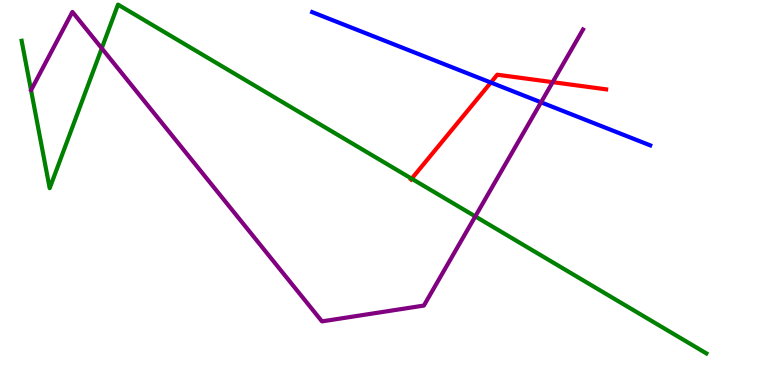[{'lines': ['blue', 'red'], 'intersections': [{'x': 6.33, 'y': 7.86}]}, {'lines': ['green', 'red'], 'intersections': [{'x': 5.31, 'y': 5.36}]}, {'lines': ['purple', 'red'], 'intersections': [{'x': 7.13, 'y': 7.87}]}, {'lines': ['blue', 'green'], 'intersections': []}, {'lines': ['blue', 'purple'], 'intersections': [{'x': 6.98, 'y': 7.34}]}, {'lines': ['green', 'purple'], 'intersections': [{'x': 1.31, 'y': 8.75}, {'x': 6.13, 'y': 4.38}]}]